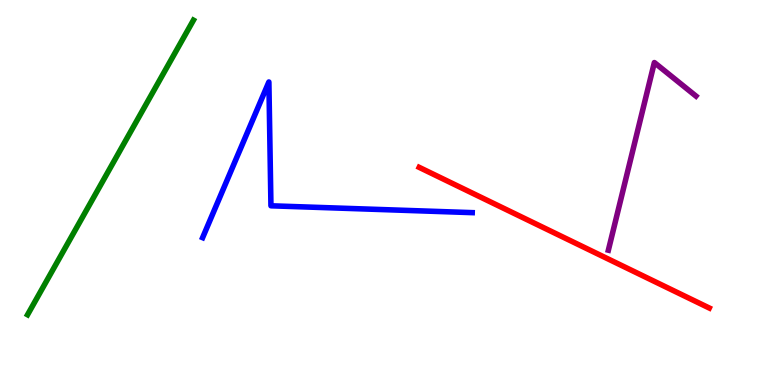[{'lines': ['blue', 'red'], 'intersections': []}, {'lines': ['green', 'red'], 'intersections': []}, {'lines': ['purple', 'red'], 'intersections': []}, {'lines': ['blue', 'green'], 'intersections': []}, {'lines': ['blue', 'purple'], 'intersections': []}, {'lines': ['green', 'purple'], 'intersections': []}]